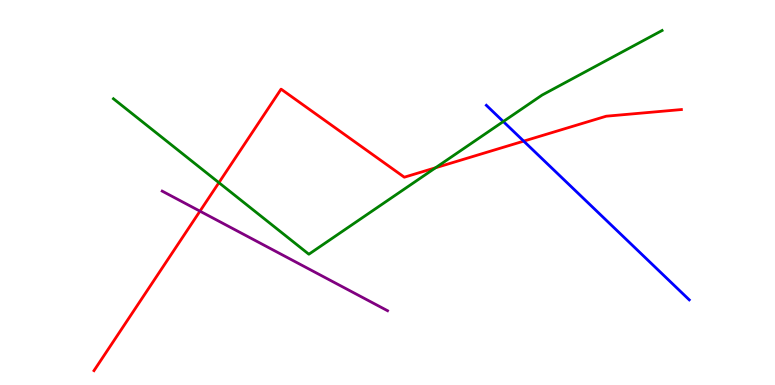[{'lines': ['blue', 'red'], 'intersections': [{'x': 6.76, 'y': 6.33}]}, {'lines': ['green', 'red'], 'intersections': [{'x': 2.82, 'y': 5.26}, {'x': 5.62, 'y': 5.64}]}, {'lines': ['purple', 'red'], 'intersections': [{'x': 2.58, 'y': 4.52}]}, {'lines': ['blue', 'green'], 'intersections': [{'x': 6.49, 'y': 6.84}]}, {'lines': ['blue', 'purple'], 'intersections': []}, {'lines': ['green', 'purple'], 'intersections': []}]